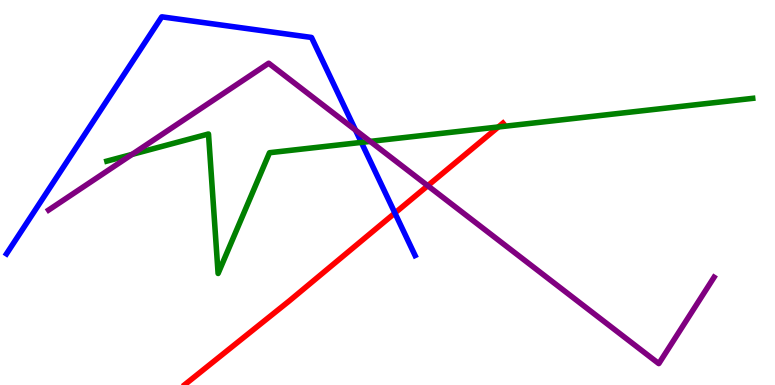[{'lines': ['blue', 'red'], 'intersections': [{'x': 5.1, 'y': 4.47}]}, {'lines': ['green', 'red'], 'intersections': [{'x': 6.43, 'y': 6.7}]}, {'lines': ['purple', 'red'], 'intersections': [{'x': 5.52, 'y': 5.18}]}, {'lines': ['blue', 'green'], 'intersections': [{'x': 4.66, 'y': 6.3}]}, {'lines': ['blue', 'purple'], 'intersections': [{'x': 4.59, 'y': 6.62}]}, {'lines': ['green', 'purple'], 'intersections': [{'x': 1.7, 'y': 5.99}, {'x': 4.78, 'y': 6.33}]}]